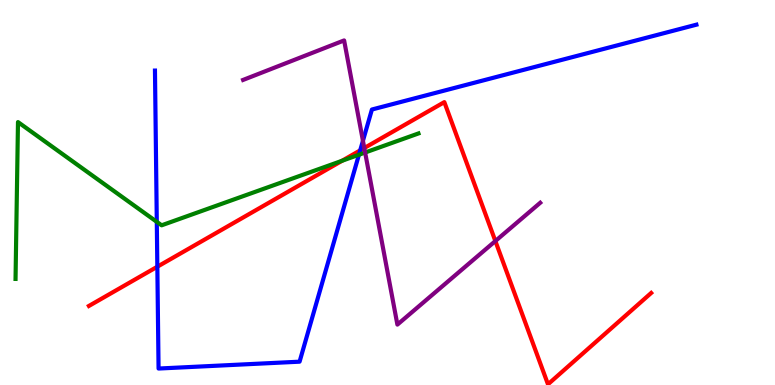[{'lines': ['blue', 'red'], 'intersections': [{'x': 2.03, 'y': 3.07}, {'x': 4.65, 'y': 6.09}]}, {'lines': ['green', 'red'], 'intersections': [{'x': 4.41, 'y': 5.82}]}, {'lines': ['purple', 'red'], 'intersections': [{'x': 4.7, 'y': 6.16}, {'x': 6.39, 'y': 3.74}]}, {'lines': ['blue', 'green'], 'intersections': [{'x': 2.02, 'y': 4.24}, {'x': 4.63, 'y': 5.98}]}, {'lines': ['blue', 'purple'], 'intersections': [{'x': 4.68, 'y': 6.34}]}, {'lines': ['green', 'purple'], 'intersections': [{'x': 4.71, 'y': 6.04}]}]